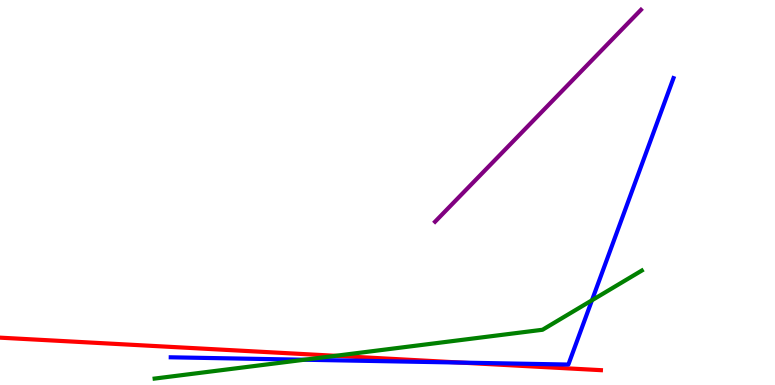[{'lines': ['blue', 'red'], 'intersections': [{'x': 5.95, 'y': 0.582}]}, {'lines': ['green', 'red'], 'intersections': [{'x': 4.33, 'y': 0.758}]}, {'lines': ['purple', 'red'], 'intersections': []}, {'lines': ['blue', 'green'], 'intersections': [{'x': 3.93, 'y': 0.656}, {'x': 7.64, 'y': 2.2}]}, {'lines': ['blue', 'purple'], 'intersections': []}, {'lines': ['green', 'purple'], 'intersections': []}]